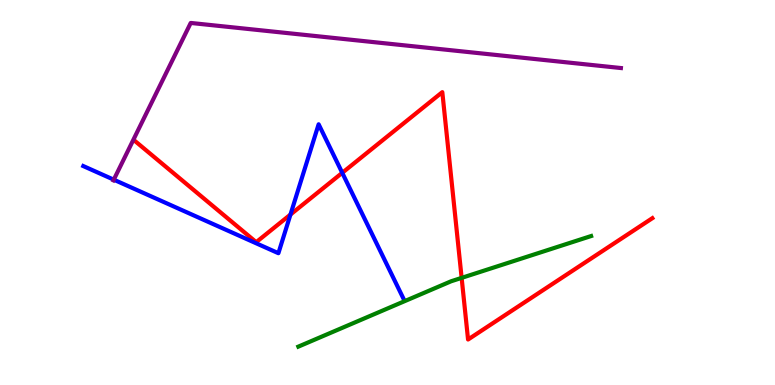[{'lines': ['blue', 'red'], 'intersections': [{'x': 3.75, 'y': 4.43}, {'x': 4.42, 'y': 5.51}]}, {'lines': ['green', 'red'], 'intersections': [{'x': 5.96, 'y': 2.78}]}, {'lines': ['purple', 'red'], 'intersections': []}, {'lines': ['blue', 'green'], 'intersections': []}, {'lines': ['blue', 'purple'], 'intersections': [{'x': 1.47, 'y': 5.33}]}, {'lines': ['green', 'purple'], 'intersections': []}]